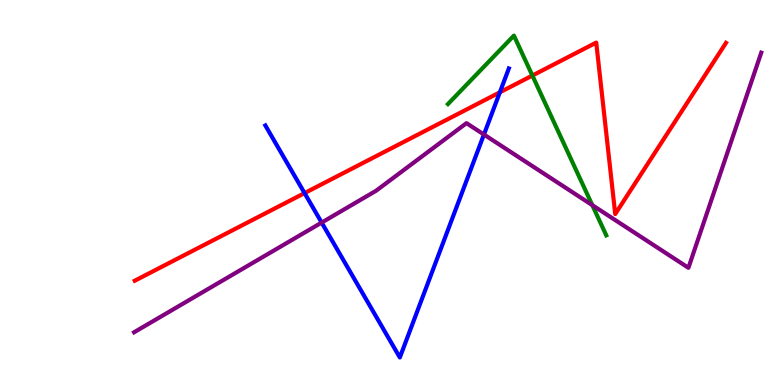[{'lines': ['blue', 'red'], 'intersections': [{'x': 3.93, 'y': 4.98}, {'x': 6.45, 'y': 7.6}]}, {'lines': ['green', 'red'], 'intersections': [{'x': 6.87, 'y': 8.04}]}, {'lines': ['purple', 'red'], 'intersections': []}, {'lines': ['blue', 'green'], 'intersections': []}, {'lines': ['blue', 'purple'], 'intersections': [{'x': 4.15, 'y': 4.22}, {'x': 6.24, 'y': 6.51}]}, {'lines': ['green', 'purple'], 'intersections': [{'x': 7.64, 'y': 4.67}]}]